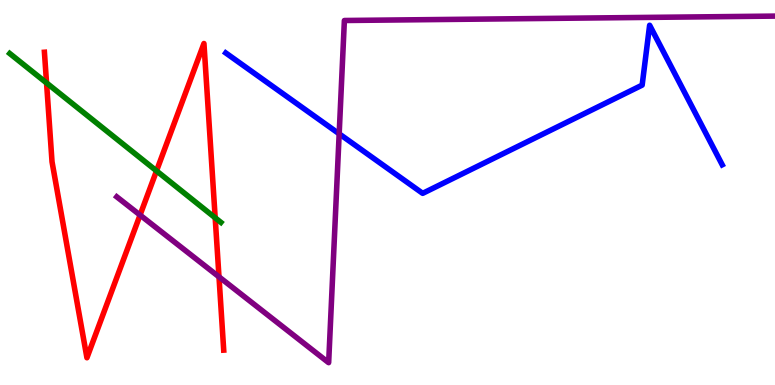[{'lines': ['blue', 'red'], 'intersections': []}, {'lines': ['green', 'red'], 'intersections': [{'x': 0.601, 'y': 7.85}, {'x': 2.02, 'y': 5.56}, {'x': 2.78, 'y': 4.34}]}, {'lines': ['purple', 'red'], 'intersections': [{'x': 1.81, 'y': 4.41}, {'x': 2.83, 'y': 2.81}]}, {'lines': ['blue', 'green'], 'intersections': []}, {'lines': ['blue', 'purple'], 'intersections': [{'x': 4.38, 'y': 6.52}]}, {'lines': ['green', 'purple'], 'intersections': []}]